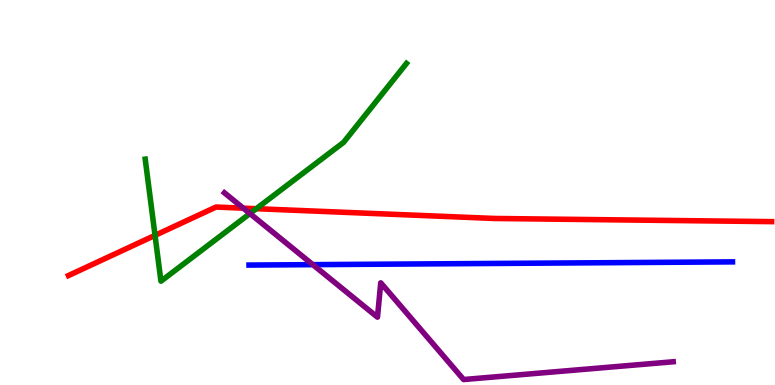[{'lines': ['blue', 'red'], 'intersections': []}, {'lines': ['green', 'red'], 'intersections': [{'x': 2.0, 'y': 3.89}, {'x': 3.31, 'y': 4.58}]}, {'lines': ['purple', 'red'], 'intersections': [{'x': 3.14, 'y': 4.59}]}, {'lines': ['blue', 'green'], 'intersections': []}, {'lines': ['blue', 'purple'], 'intersections': [{'x': 4.04, 'y': 3.13}]}, {'lines': ['green', 'purple'], 'intersections': [{'x': 3.22, 'y': 4.45}]}]